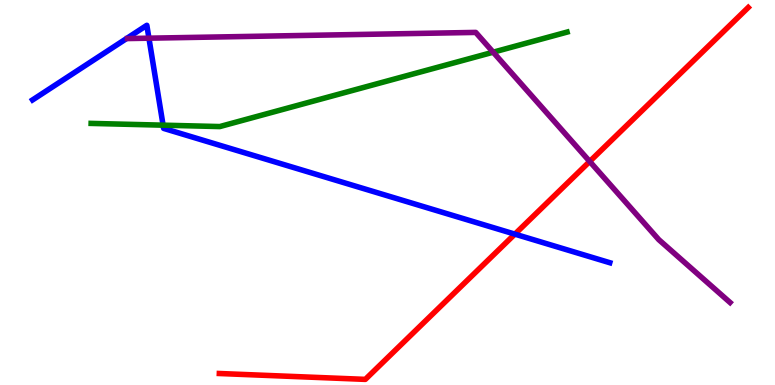[{'lines': ['blue', 'red'], 'intersections': [{'x': 6.64, 'y': 3.92}]}, {'lines': ['green', 'red'], 'intersections': []}, {'lines': ['purple', 'red'], 'intersections': [{'x': 7.61, 'y': 5.81}]}, {'lines': ['blue', 'green'], 'intersections': [{'x': 2.1, 'y': 6.75}]}, {'lines': ['blue', 'purple'], 'intersections': [{'x': 1.92, 'y': 9.01}]}, {'lines': ['green', 'purple'], 'intersections': [{'x': 6.36, 'y': 8.64}]}]